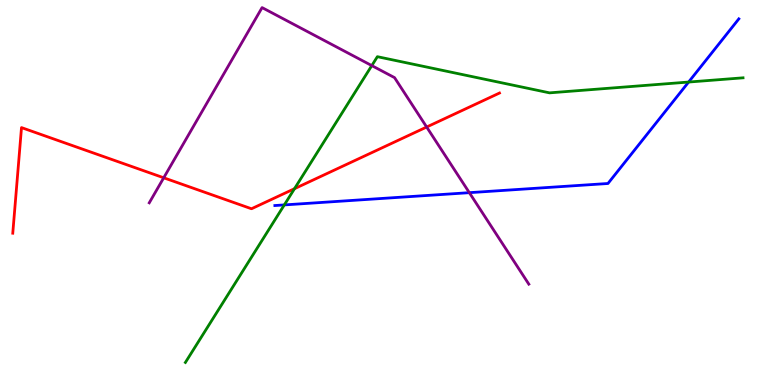[{'lines': ['blue', 'red'], 'intersections': []}, {'lines': ['green', 'red'], 'intersections': [{'x': 3.8, 'y': 5.1}]}, {'lines': ['purple', 'red'], 'intersections': [{'x': 2.11, 'y': 5.38}, {'x': 5.51, 'y': 6.7}]}, {'lines': ['blue', 'green'], 'intersections': [{'x': 3.67, 'y': 4.68}, {'x': 8.89, 'y': 7.87}]}, {'lines': ['blue', 'purple'], 'intersections': [{'x': 6.06, 'y': 5.0}]}, {'lines': ['green', 'purple'], 'intersections': [{'x': 4.8, 'y': 8.3}]}]